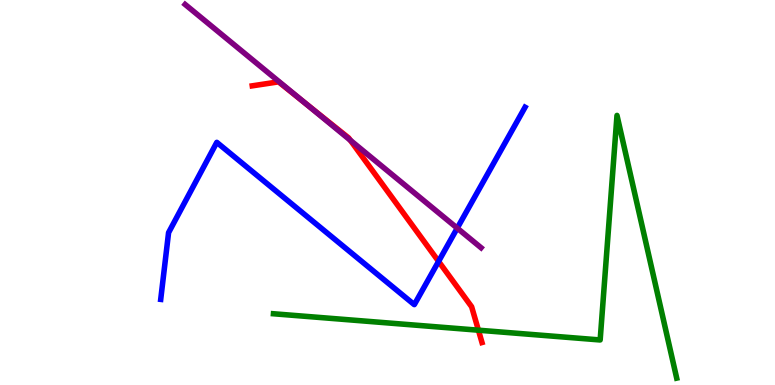[{'lines': ['blue', 'red'], 'intersections': [{'x': 5.66, 'y': 3.21}]}, {'lines': ['green', 'red'], 'intersections': [{'x': 6.17, 'y': 1.42}]}, {'lines': ['purple', 'red'], 'intersections': [{'x': 3.94, 'y': 7.32}, {'x': 4.52, 'y': 6.36}]}, {'lines': ['blue', 'green'], 'intersections': []}, {'lines': ['blue', 'purple'], 'intersections': [{'x': 5.9, 'y': 4.07}]}, {'lines': ['green', 'purple'], 'intersections': []}]